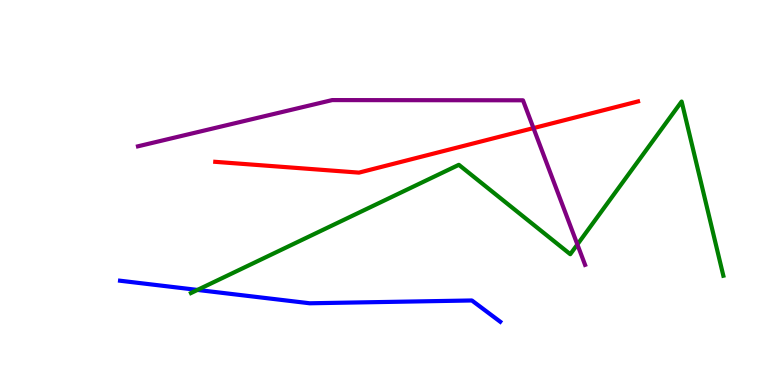[{'lines': ['blue', 'red'], 'intersections': []}, {'lines': ['green', 'red'], 'intersections': []}, {'lines': ['purple', 'red'], 'intersections': [{'x': 6.88, 'y': 6.67}]}, {'lines': ['blue', 'green'], 'intersections': [{'x': 2.55, 'y': 2.47}]}, {'lines': ['blue', 'purple'], 'intersections': []}, {'lines': ['green', 'purple'], 'intersections': [{'x': 7.45, 'y': 3.65}]}]